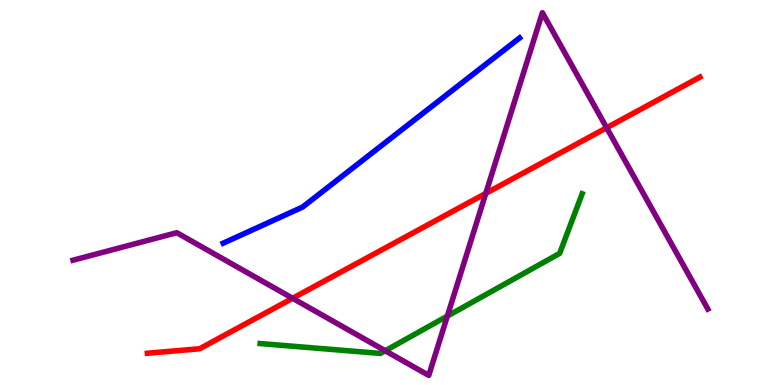[{'lines': ['blue', 'red'], 'intersections': []}, {'lines': ['green', 'red'], 'intersections': []}, {'lines': ['purple', 'red'], 'intersections': [{'x': 3.78, 'y': 2.25}, {'x': 6.27, 'y': 4.98}, {'x': 7.83, 'y': 6.68}]}, {'lines': ['blue', 'green'], 'intersections': []}, {'lines': ['blue', 'purple'], 'intersections': []}, {'lines': ['green', 'purple'], 'intersections': [{'x': 4.97, 'y': 0.889}, {'x': 5.77, 'y': 1.79}]}]